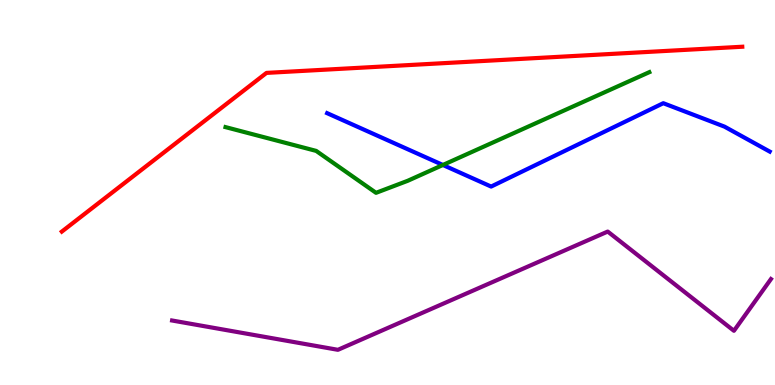[{'lines': ['blue', 'red'], 'intersections': []}, {'lines': ['green', 'red'], 'intersections': []}, {'lines': ['purple', 'red'], 'intersections': []}, {'lines': ['blue', 'green'], 'intersections': [{'x': 5.71, 'y': 5.71}]}, {'lines': ['blue', 'purple'], 'intersections': []}, {'lines': ['green', 'purple'], 'intersections': []}]